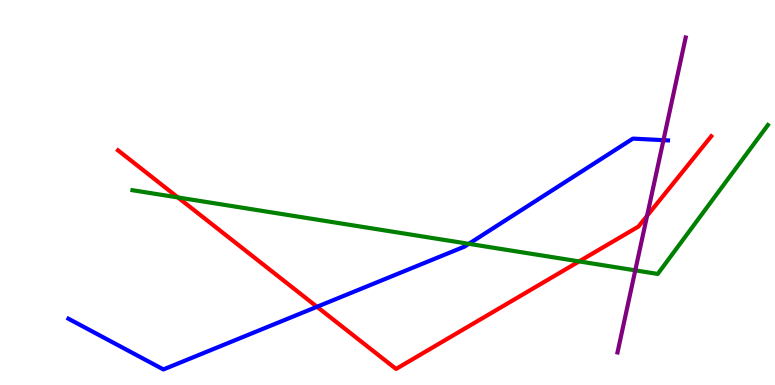[{'lines': ['blue', 'red'], 'intersections': [{'x': 4.09, 'y': 2.03}]}, {'lines': ['green', 'red'], 'intersections': [{'x': 2.3, 'y': 4.87}, {'x': 7.47, 'y': 3.21}]}, {'lines': ['purple', 'red'], 'intersections': [{'x': 8.35, 'y': 4.39}]}, {'lines': ['blue', 'green'], 'intersections': [{'x': 6.05, 'y': 3.67}]}, {'lines': ['blue', 'purple'], 'intersections': [{'x': 8.56, 'y': 6.36}]}, {'lines': ['green', 'purple'], 'intersections': [{'x': 8.2, 'y': 2.98}]}]